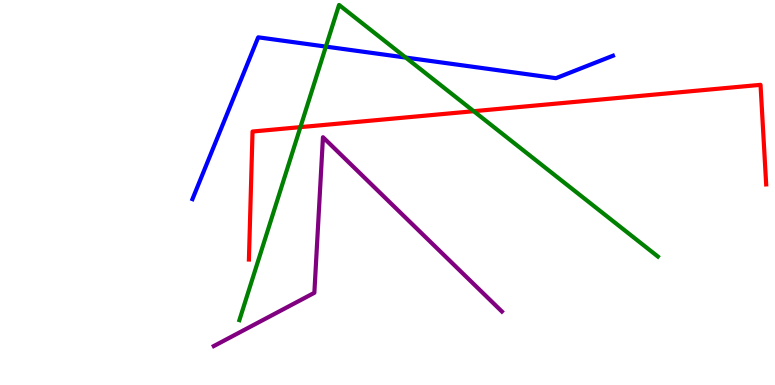[{'lines': ['blue', 'red'], 'intersections': []}, {'lines': ['green', 'red'], 'intersections': [{'x': 3.88, 'y': 6.7}, {'x': 6.11, 'y': 7.11}]}, {'lines': ['purple', 'red'], 'intersections': []}, {'lines': ['blue', 'green'], 'intersections': [{'x': 4.2, 'y': 8.79}, {'x': 5.24, 'y': 8.5}]}, {'lines': ['blue', 'purple'], 'intersections': []}, {'lines': ['green', 'purple'], 'intersections': []}]